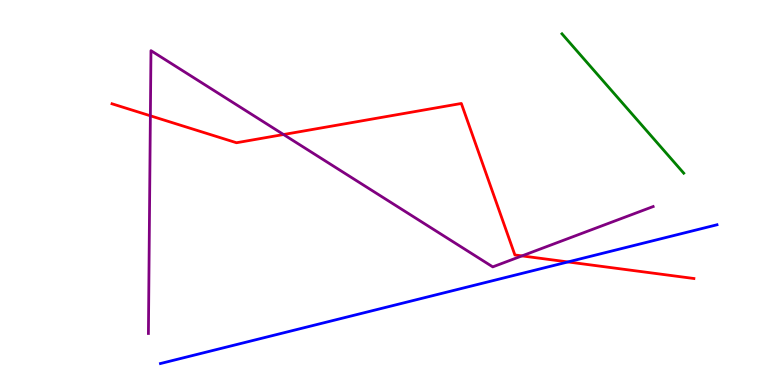[{'lines': ['blue', 'red'], 'intersections': [{'x': 7.33, 'y': 3.2}]}, {'lines': ['green', 'red'], 'intersections': []}, {'lines': ['purple', 'red'], 'intersections': [{'x': 1.94, 'y': 6.99}, {'x': 3.66, 'y': 6.51}, {'x': 6.73, 'y': 3.35}]}, {'lines': ['blue', 'green'], 'intersections': []}, {'lines': ['blue', 'purple'], 'intersections': []}, {'lines': ['green', 'purple'], 'intersections': []}]